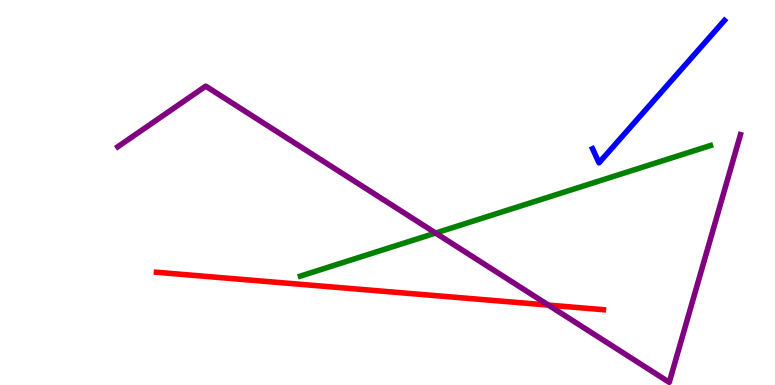[{'lines': ['blue', 'red'], 'intersections': []}, {'lines': ['green', 'red'], 'intersections': []}, {'lines': ['purple', 'red'], 'intersections': [{'x': 7.08, 'y': 2.08}]}, {'lines': ['blue', 'green'], 'intersections': []}, {'lines': ['blue', 'purple'], 'intersections': []}, {'lines': ['green', 'purple'], 'intersections': [{'x': 5.62, 'y': 3.95}]}]